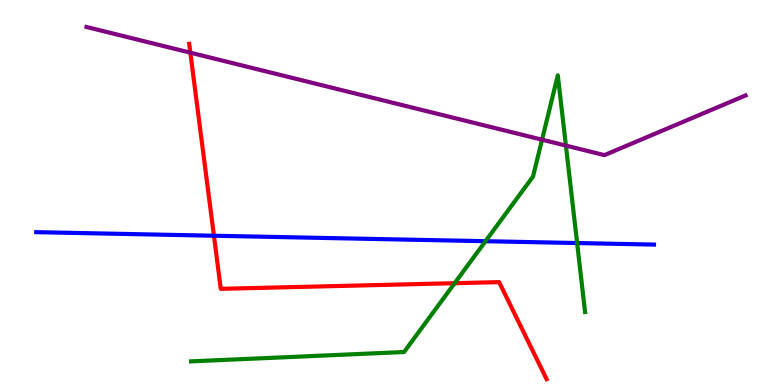[{'lines': ['blue', 'red'], 'intersections': [{'x': 2.76, 'y': 3.88}]}, {'lines': ['green', 'red'], 'intersections': [{'x': 5.87, 'y': 2.64}]}, {'lines': ['purple', 'red'], 'intersections': [{'x': 2.46, 'y': 8.63}]}, {'lines': ['blue', 'green'], 'intersections': [{'x': 6.26, 'y': 3.74}, {'x': 7.45, 'y': 3.69}]}, {'lines': ['blue', 'purple'], 'intersections': []}, {'lines': ['green', 'purple'], 'intersections': [{'x': 6.99, 'y': 6.37}, {'x': 7.3, 'y': 6.22}]}]